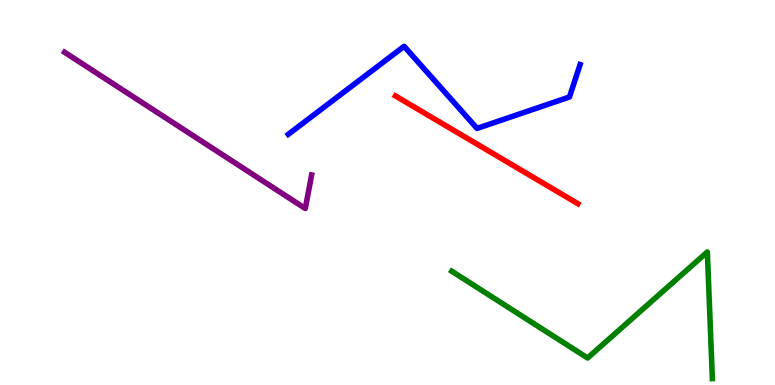[{'lines': ['blue', 'red'], 'intersections': []}, {'lines': ['green', 'red'], 'intersections': []}, {'lines': ['purple', 'red'], 'intersections': []}, {'lines': ['blue', 'green'], 'intersections': []}, {'lines': ['blue', 'purple'], 'intersections': []}, {'lines': ['green', 'purple'], 'intersections': []}]